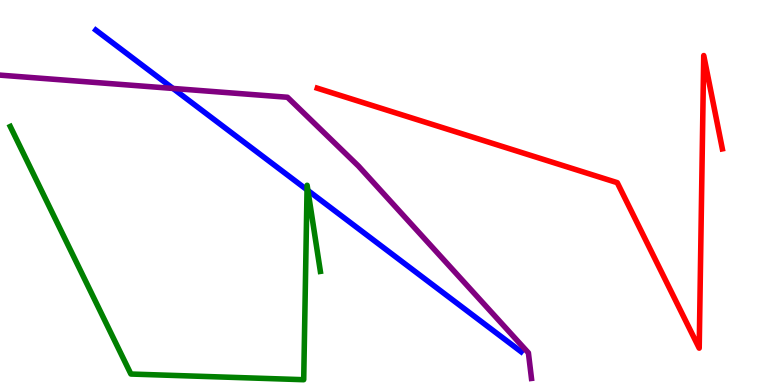[{'lines': ['blue', 'red'], 'intersections': []}, {'lines': ['green', 'red'], 'intersections': []}, {'lines': ['purple', 'red'], 'intersections': []}, {'lines': ['blue', 'green'], 'intersections': [{'x': 3.96, 'y': 5.07}, {'x': 3.97, 'y': 5.05}]}, {'lines': ['blue', 'purple'], 'intersections': [{'x': 2.23, 'y': 7.7}]}, {'lines': ['green', 'purple'], 'intersections': []}]